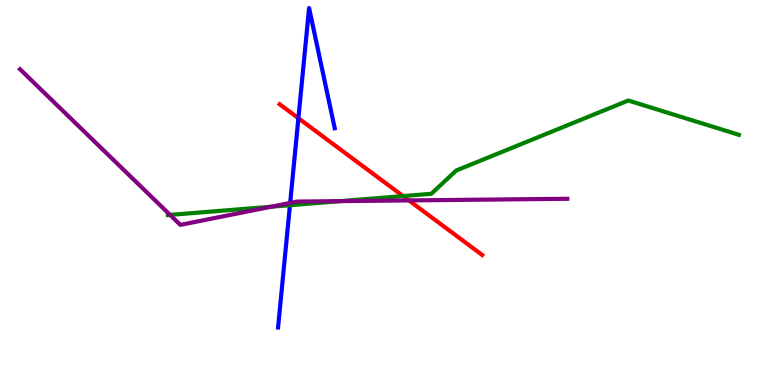[{'lines': ['blue', 'red'], 'intersections': [{'x': 3.85, 'y': 6.93}]}, {'lines': ['green', 'red'], 'intersections': [{'x': 5.2, 'y': 4.91}]}, {'lines': ['purple', 'red'], 'intersections': [{'x': 5.28, 'y': 4.79}]}, {'lines': ['blue', 'green'], 'intersections': [{'x': 3.74, 'y': 4.67}]}, {'lines': ['blue', 'purple'], 'intersections': [{'x': 3.74, 'y': 4.73}]}, {'lines': ['green', 'purple'], 'intersections': [{'x': 2.19, 'y': 4.42}, {'x': 3.5, 'y': 4.63}, {'x': 4.39, 'y': 4.78}]}]